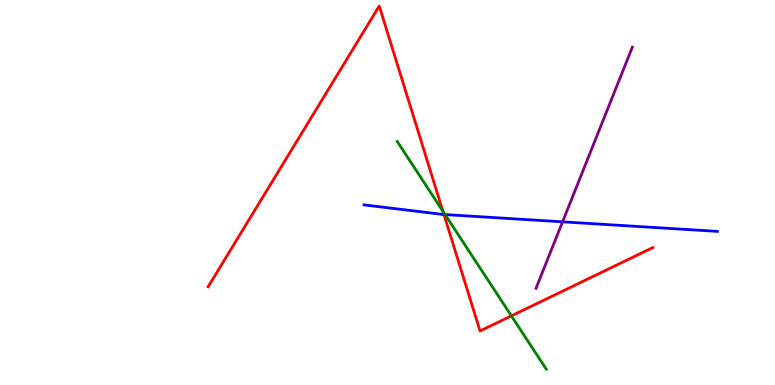[{'lines': ['blue', 'red'], 'intersections': [{'x': 5.73, 'y': 4.43}]}, {'lines': ['green', 'red'], 'intersections': [{'x': 5.71, 'y': 4.51}, {'x': 6.6, 'y': 1.8}]}, {'lines': ['purple', 'red'], 'intersections': []}, {'lines': ['blue', 'green'], 'intersections': [{'x': 5.74, 'y': 4.43}]}, {'lines': ['blue', 'purple'], 'intersections': [{'x': 7.26, 'y': 4.24}]}, {'lines': ['green', 'purple'], 'intersections': []}]